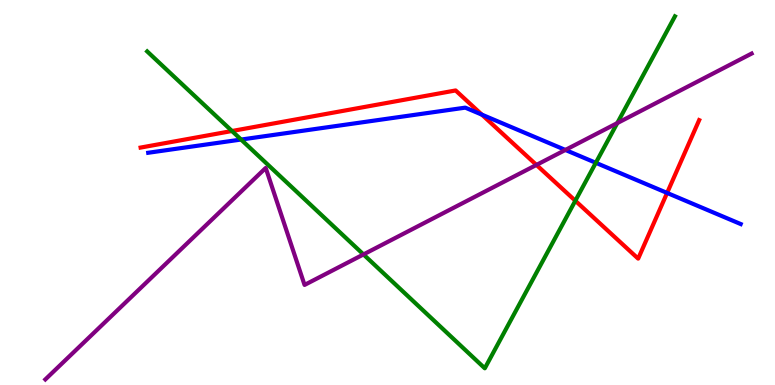[{'lines': ['blue', 'red'], 'intersections': [{'x': 6.22, 'y': 7.02}, {'x': 8.61, 'y': 4.99}]}, {'lines': ['green', 'red'], 'intersections': [{'x': 2.99, 'y': 6.6}, {'x': 7.42, 'y': 4.79}]}, {'lines': ['purple', 'red'], 'intersections': [{'x': 6.92, 'y': 5.72}]}, {'lines': ['blue', 'green'], 'intersections': [{'x': 3.11, 'y': 6.38}, {'x': 7.69, 'y': 5.77}]}, {'lines': ['blue', 'purple'], 'intersections': [{'x': 7.3, 'y': 6.11}]}, {'lines': ['green', 'purple'], 'intersections': [{'x': 4.69, 'y': 3.39}, {'x': 7.96, 'y': 6.8}]}]